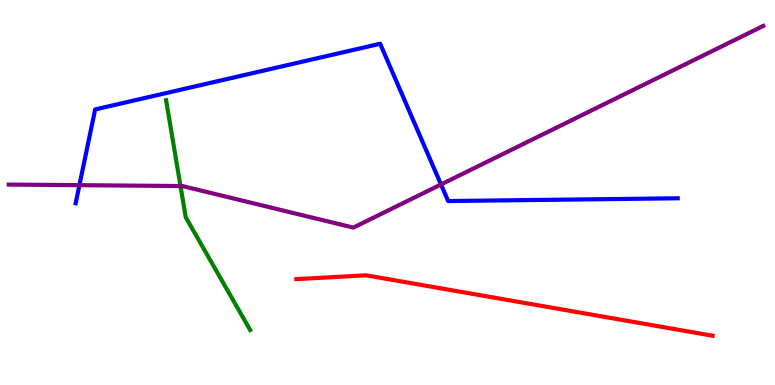[{'lines': ['blue', 'red'], 'intersections': []}, {'lines': ['green', 'red'], 'intersections': []}, {'lines': ['purple', 'red'], 'intersections': []}, {'lines': ['blue', 'green'], 'intersections': []}, {'lines': ['blue', 'purple'], 'intersections': [{'x': 1.02, 'y': 5.19}, {'x': 5.69, 'y': 5.21}]}, {'lines': ['green', 'purple'], 'intersections': [{'x': 2.33, 'y': 5.17}]}]